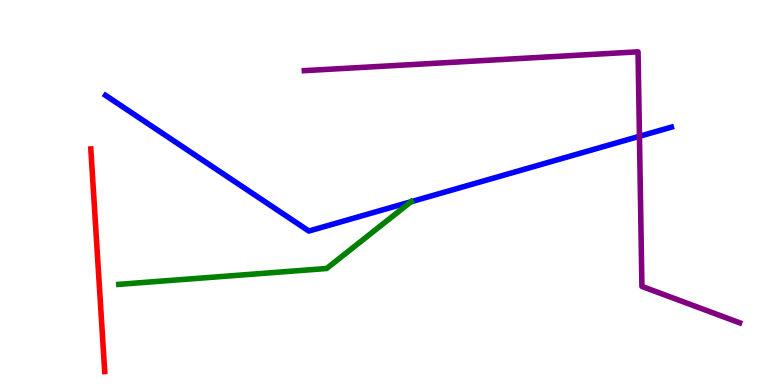[{'lines': ['blue', 'red'], 'intersections': []}, {'lines': ['green', 'red'], 'intersections': []}, {'lines': ['purple', 'red'], 'intersections': []}, {'lines': ['blue', 'green'], 'intersections': [{'x': 5.3, 'y': 4.76}]}, {'lines': ['blue', 'purple'], 'intersections': [{'x': 8.25, 'y': 6.46}]}, {'lines': ['green', 'purple'], 'intersections': []}]